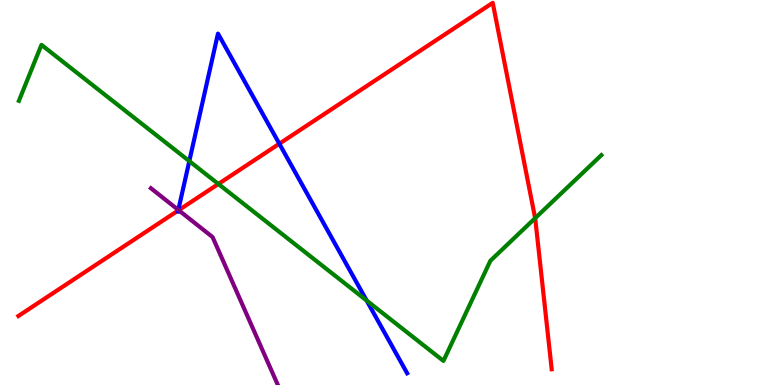[{'lines': ['blue', 'red'], 'intersections': [{'x': 2.3, 'y': 4.53}, {'x': 3.6, 'y': 6.27}]}, {'lines': ['green', 'red'], 'intersections': [{'x': 2.82, 'y': 5.22}, {'x': 6.91, 'y': 4.33}]}, {'lines': ['purple', 'red'], 'intersections': [{'x': 2.31, 'y': 4.54}]}, {'lines': ['blue', 'green'], 'intersections': [{'x': 2.44, 'y': 5.82}, {'x': 4.73, 'y': 2.19}]}, {'lines': ['blue', 'purple'], 'intersections': [{'x': 2.3, 'y': 4.55}]}, {'lines': ['green', 'purple'], 'intersections': []}]